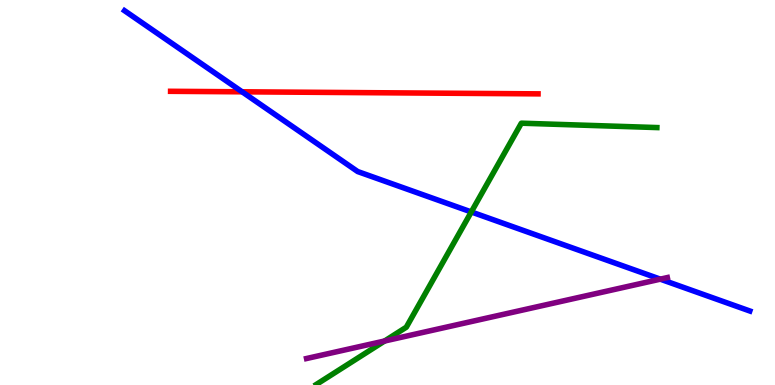[{'lines': ['blue', 'red'], 'intersections': [{'x': 3.12, 'y': 7.62}]}, {'lines': ['green', 'red'], 'intersections': []}, {'lines': ['purple', 'red'], 'intersections': []}, {'lines': ['blue', 'green'], 'intersections': [{'x': 6.08, 'y': 4.49}]}, {'lines': ['blue', 'purple'], 'intersections': [{'x': 8.52, 'y': 2.75}]}, {'lines': ['green', 'purple'], 'intersections': [{'x': 4.96, 'y': 1.14}]}]